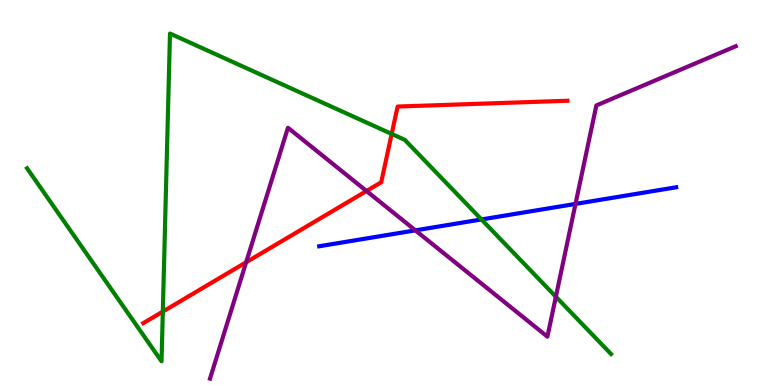[{'lines': ['blue', 'red'], 'intersections': []}, {'lines': ['green', 'red'], 'intersections': [{'x': 2.1, 'y': 1.91}, {'x': 5.05, 'y': 6.52}]}, {'lines': ['purple', 'red'], 'intersections': [{'x': 3.18, 'y': 3.19}, {'x': 4.73, 'y': 5.04}]}, {'lines': ['blue', 'green'], 'intersections': [{'x': 6.21, 'y': 4.3}]}, {'lines': ['blue', 'purple'], 'intersections': [{'x': 5.36, 'y': 4.02}, {'x': 7.43, 'y': 4.7}]}, {'lines': ['green', 'purple'], 'intersections': [{'x': 7.17, 'y': 2.29}]}]